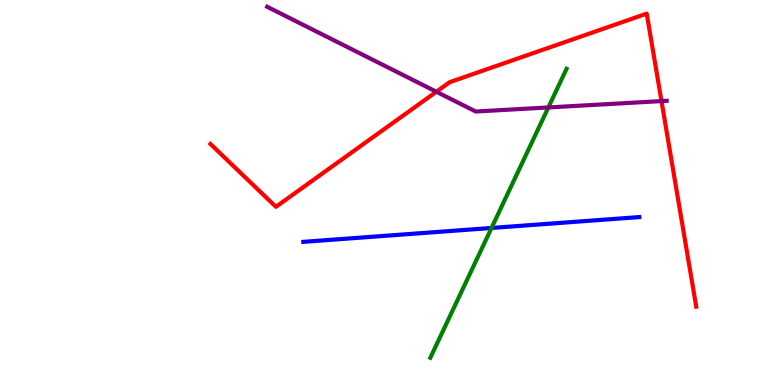[{'lines': ['blue', 'red'], 'intersections': []}, {'lines': ['green', 'red'], 'intersections': []}, {'lines': ['purple', 'red'], 'intersections': [{'x': 5.63, 'y': 7.62}, {'x': 8.54, 'y': 7.37}]}, {'lines': ['blue', 'green'], 'intersections': [{'x': 6.34, 'y': 4.08}]}, {'lines': ['blue', 'purple'], 'intersections': []}, {'lines': ['green', 'purple'], 'intersections': [{'x': 7.08, 'y': 7.21}]}]